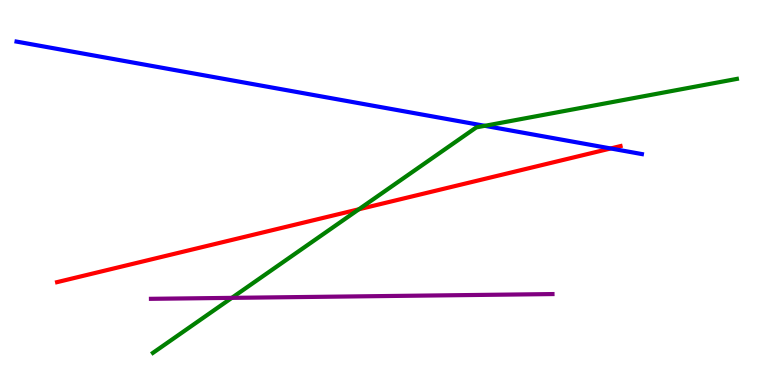[{'lines': ['blue', 'red'], 'intersections': [{'x': 7.88, 'y': 6.14}]}, {'lines': ['green', 'red'], 'intersections': [{'x': 4.63, 'y': 4.56}]}, {'lines': ['purple', 'red'], 'intersections': []}, {'lines': ['blue', 'green'], 'intersections': [{'x': 6.26, 'y': 6.73}]}, {'lines': ['blue', 'purple'], 'intersections': []}, {'lines': ['green', 'purple'], 'intersections': [{'x': 2.99, 'y': 2.26}]}]